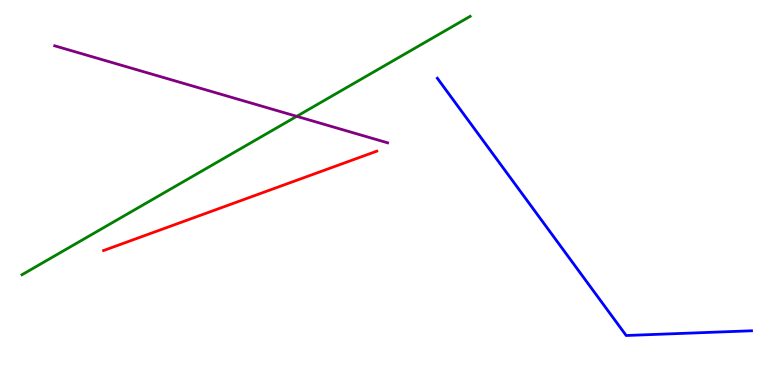[{'lines': ['blue', 'red'], 'intersections': []}, {'lines': ['green', 'red'], 'intersections': []}, {'lines': ['purple', 'red'], 'intersections': []}, {'lines': ['blue', 'green'], 'intersections': []}, {'lines': ['blue', 'purple'], 'intersections': []}, {'lines': ['green', 'purple'], 'intersections': [{'x': 3.83, 'y': 6.98}]}]